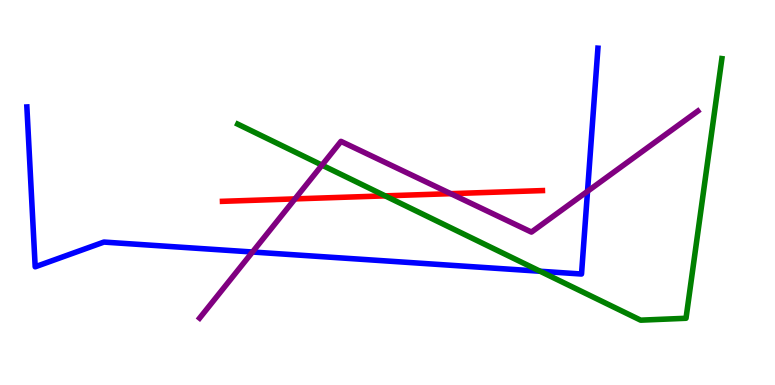[{'lines': ['blue', 'red'], 'intersections': []}, {'lines': ['green', 'red'], 'intersections': [{'x': 4.97, 'y': 4.91}]}, {'lines': ['purple', 'red'], 'intersections': [{'x': 3.81, 'y': 4.83}, {'x': 5.82, 'y': 4.97}]}, {'lines': ['blue', 'green'], 'intersections': [{'x': 6.97, 'y': 2.95}]}, {'lines': ['blue', 'purple'], 'intersections': [{'x': 3.26, 'y': 3.45}, {'x': 7.58, 'y': 5.03}]}, {'lines': ['green', 'purple'], 'intersections': [{'x': 4.15, 'y': 5.71}]}]